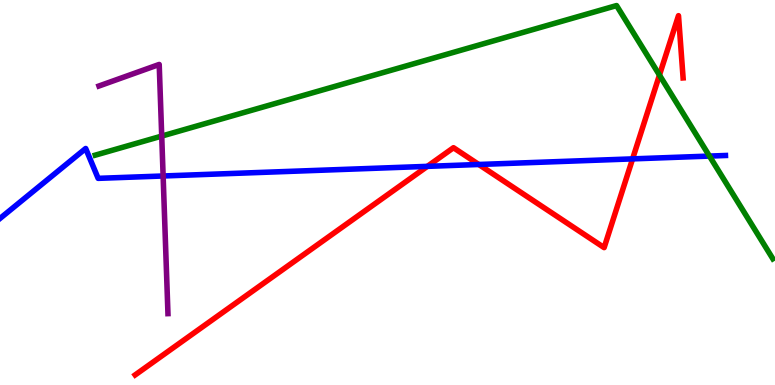[{'lines': ['blue', 'red'], 'intersections': [{'x': 5.51, 'y': 5.68}, {'x': 6.18, 'y': 5.73}, {'x': 8.16, 'y': 5.87}]}, {'lines': ['green', 'red'], 'intersections': [{'x': 8.51, 'y': 8.05}]}, {'lines': ['purple', 'red'], 'intersections': []}, {'lines': ['blue', 'green'], 'intersections': [{'x': 9.15, 'y': 5.95}]}, {'lines': ['blue', 'purple'], 'intersections': [{'x': 2.1, 'y': 5.43}]}, {'lines': ['green', 'purple'], 'intersections': [{'x': 2.09, 'y': 6.47}]}]